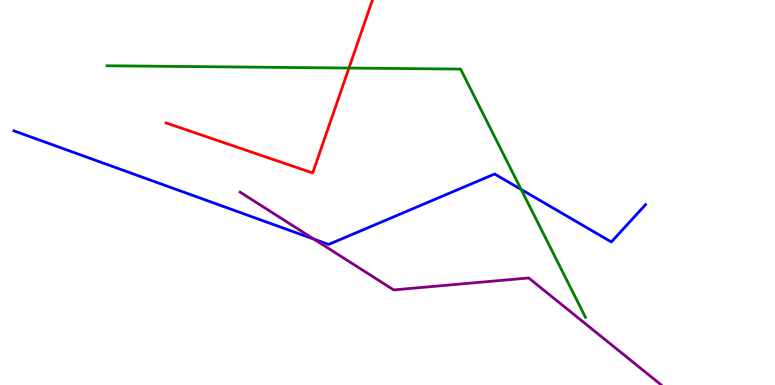[{'lines': ['blue', 'red'], 'intersections': []}, {'lines': ['green', 'red'], 'intersections': [{'x': 4.5, 'y': 8.23}]}, {'lines': ['purple', 'red'], 'intersections': []}, {'lines': ['blue', 'green'], 'intersections': [{'x': 6.72, 'y': 5.08}]}, {'lines': ['blue', 'purple'], 'intersections': [{'x': 4.05, 'y': 3.79}]}, {'lines': ['green', 'purple'], 'intersections': []}]